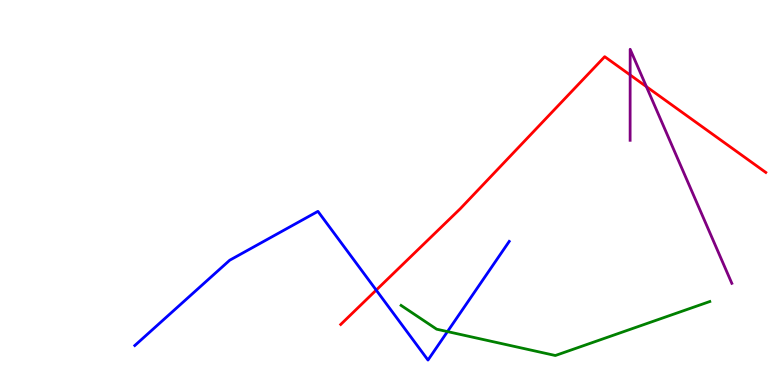[{'lines': ['blue', 'red'], 'intersections': [{'x': 4.85, 'y': 2.46}]}, {'lines': ['green', 'red'], 'intersections': []}, {'lines': ['purple', 'red'], 'intersections': [{'x': 8.13, 'y': 8.05}, {'x': 8.34, 'y': 7.75}]}, {'lines': ['blue', 'green'], 'intersections': [{'x': 5.77, 'y': 1.39}]}, {'lines': ['blue', 'purple'], 'intersections': []}, {'lines': ['green', 'purple'], 'intersections': []}]